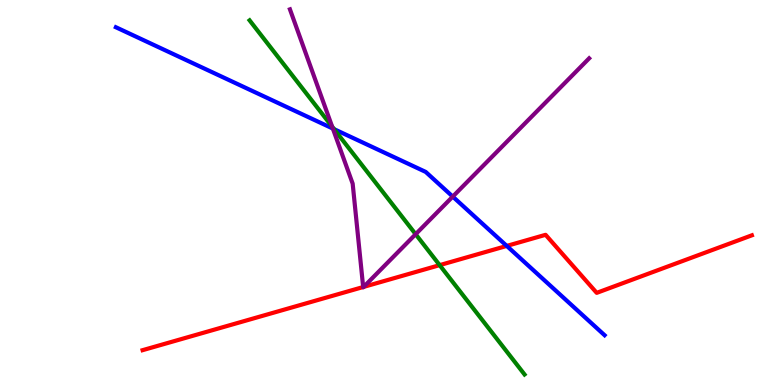[{'lines': ['blue', 'red'], 'intersections': [{'x': 6.54, 'y': 3.61}]}, {'lines': ['green', 'red'], 'intersections': [{'x': 5.67, 'y': 3.11}]}, {'lines': ['purple', 'red'], 'intersections': [{'x': 4.69, 'y': 2.54}, {'x': 4.69, 'y': 2.55}]}, {'lines': ['blue', 'green'], 'intersections': [{'x': 4.31, 'y': 6.65}]}, {'lines': ['blue', 'purple'], 'intersections': [{'x': 4.29, 'y': 6.66}, {'x': 5.84, 'y': 4.89}]}, {'lines': ['green', 'purple'], 'intersections': [{'x': 4.29, 'y': 6.71}, {'x': 5.36, 'y': 3.92}]}]